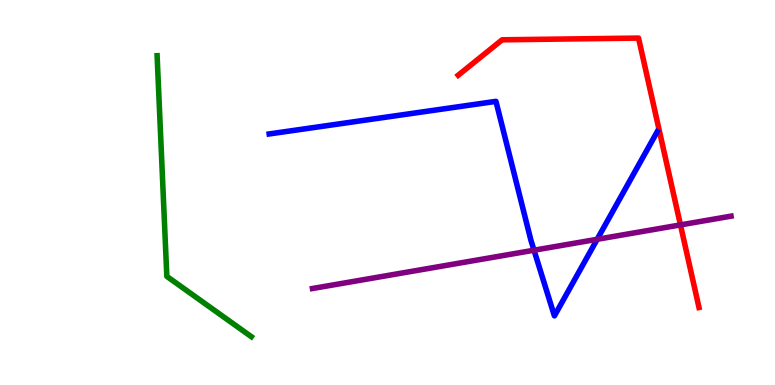[{'lines': ['blue', 'red'], 'intersections': []}, {'lines': ['green', 'red'], 'intersections': []}, {'lines': ['purple', 'red'], 'intersections': [{'x': 8.78, 'y': 4.16}]}, {'lines': ['blue', 'green'], 'intersections': []}, {'lines': ['blue', 'purple'], 'intersections': [{'x': 6.89, 'y': 3.5}, {'x': 7.71, 'y': 3.78}]}, {'lines': ['green', 'purple'], 'intersections': []}]